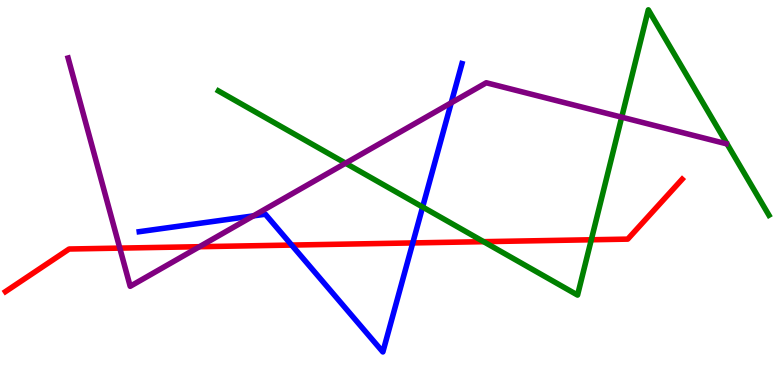[{'lines': ['blue', 'red'], 'intersections': [{'x': 3.76, 'y': 3.63}, {'x': 5.33, 'y': 3.69}]}, {'lines': ['green', 'red'], 'intersections': [{'x': 6.24, 'y': 3.72}, {'x': 7.63, 'y': 3.77}]}, {'lines': ['purple', 'red'], 'intersections': [{'x': 1.55, 'y': 3.56}, {'x': 2.57, 'y': 3.59}]}, {'lines': ['blue', 'green'], 'intersections': [{'x': 5.45, 'y': 4.62}]}, {'lines': ['blue', 'purple'], 'intersections': [{'x': 3.27, 'y': 4.39}, {'x': 5.82, 'y': 7.33}]}, {'lines': ['green', 'purple'], 'intersections': [{'x': 4.46, 'y': 5.76}, {'x': 8.02, 'y': 6.96}]}]